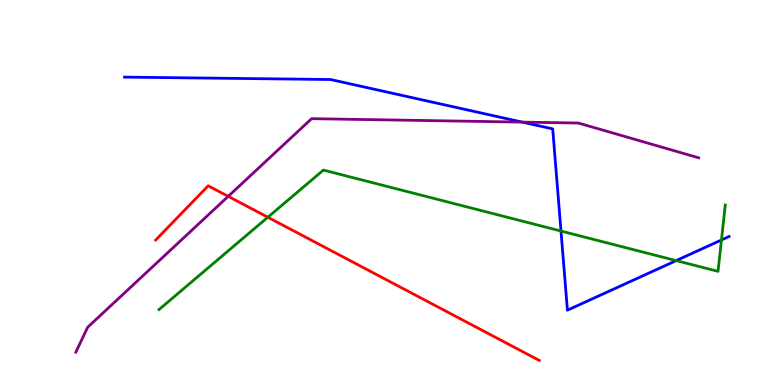[{'lines': ['blue', 'red'], 'intersections': []}, {'lines': ['green', 'red'], 'intersections': [{'x': 3.46, 'y': 4.36}]}, {'lines': ['purple', 'red'], 'intersections': [{'x': 2.94, 'y': 4.9}]}, {'lines': ['blue', 'green'], 'intersections': [{'x': 7.24, 'y': 4.0}, {'x': 8.72, 'y': 3.23}, {'x': 9.31, 'y': 3.77}]}, {'lines': ['blue', 'purple'], 'intersections': [{'x': 6.74, 'y': 6.83}]}, {'lines': ['green', 'purple'], 'intersections': []}]